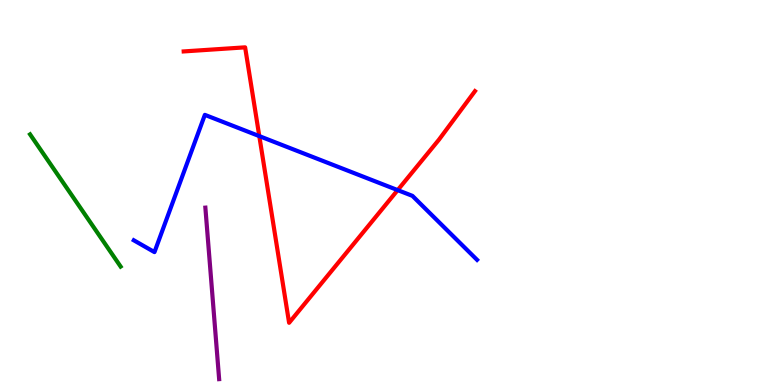[{'lines': ['blue', 'red'], 'intersections': [{'x': 3.35, 'y': 6.46}, {'x': 5.13, 'y': 5.06}]}, {'lines': ['green', 'red'], 'intersections': []}, {'lines': ['purple', 'red'], 'intersections': []}, {'lines': ['blue', 'green'], 'intersections': []}, {'lines': ['blue', 'purple'], 'intersections': []}, {'lines': ['green', 'purple'], 'intersections': []}]